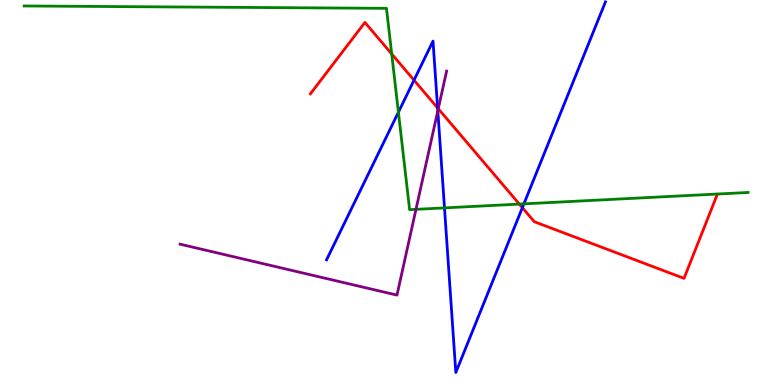[{'lines': ['blue', 'red'], 'intersections': [{'x': 5.34, 'y': 7.92}, {'x': 5.65, 'y': 7.2}, {'x': 6.74, 'y': 4.61}]}, {'lines': ['green', 'red'], 'intersections': [{'x': 5.05, 'y': 8.6}, {'x': 6.7, 'y': 4.7}]}, {'lines': ['purple', 'red'], 'intersections': [{'x': 5.66, 'y': 7.18}]}, {'lines': ['blue', 'green'], 'intersections': [{'x': 5.14, 'y': 7.09}, {'x': 5.74, 'y': 4.6}, {'x': 6.76, 'y': 4.71}]}, {'lines': ['blue', 'purple'], 'intersections': [{'x': 5.65, 'y': 7.12}]}, {'lines': ['green', 'purple'], 'intersections': [{'x': 5.37, 'y': 4.56}]}]